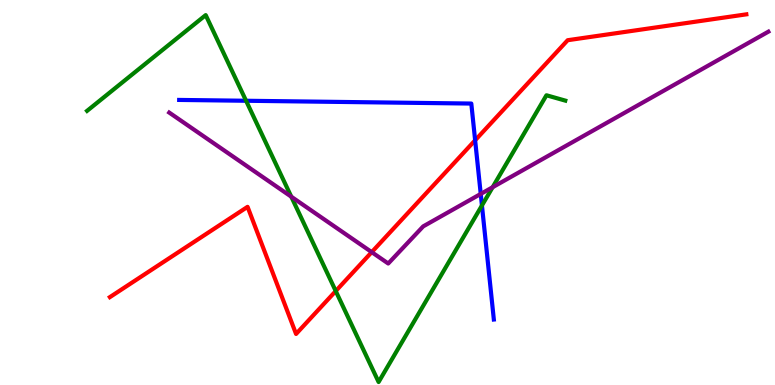[{'lines': ['blue', 'red'], 'intersections': [{'x': 6.13, 'y': 6.36}]}, {'lines': ['green', 'red'], 'intersections': [{'x': 4.33, 'y': 2.44}]}, {'lines': ['purple', 'red'], 'intersections': [{'x': 4.8, 'y': 3.45}]}, {'lines': ['blue', 'green'], 'intersections': [{'x': 3.18, 'y': 7.38}, {'x': 6.22, 'y': 4.66}]}, {'lines': ['blue', 'purple'], 'intersections': [{'x': 6.2, 'y': 4.96}]}, {'lines': ['green', 'purple'], 'intersections': [{'x': 3.76, 'y': 4.89}, {'x': 6.36, 'y': 5.14}]}]